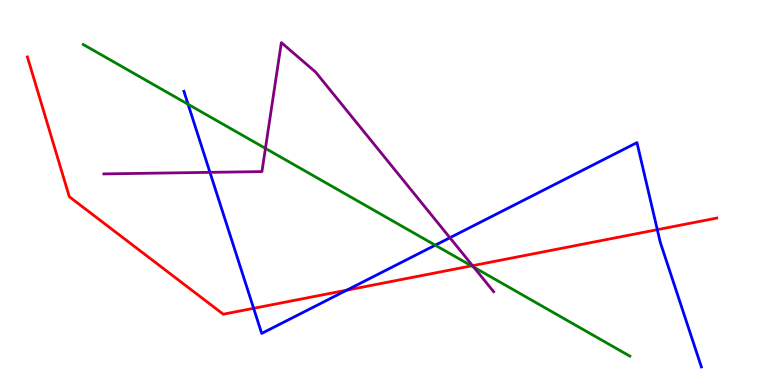[{'lines': ['blue', 'red'], 'intersections': [{'x': 3.27, 'y': 1.99}, {'x': 4.47, 'y': 2.46}, {'x': 8.48, 'y': 4.03}]}, {'lines': ['green', 'red'], 'intersections': [{'x': 6.08, 'y': 3.09}]}, {'lines': ['purple', 'red'], 'intersections': [{'x': 6.1, 'y': 3.1}]}, {'lines': ['blue', 'green'], 'intersections': [{'x': 2.43, 'y': 7.29}, {'x': 5.62, 'y': 3.63}]}, {'lines': ['blue', 'purple'], 'intersections': [{'x': 2.71, 'y': 5.52}, {'x': 5.81, 'y': 3.83}]}, {'lines': ['green', 'purple'], 'intersections': [{'x': 3.42, 'y': 6.15}, {'x': 6.11, 'y': 3.06}]}]